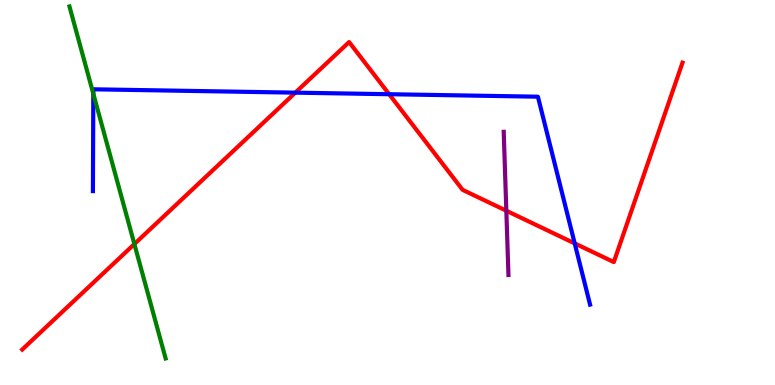[{'lines': ['blue', 'red'], 'intersections': [{'x': 3.81, 'y': 7.59}, {'x': 5.02, 'y': 7.55}, {'x': 7.42, 'y': 3.68}]}, {'lines': ['green', 'red'], 'intersections': [{'x': 1.73, 'y': 3.66}]}, {'lines': ['purple', 'red'], 'intersections': [{'x': 6.53, 'y': 4.53}]}, {'lines': ['blue', 'green'], 'intersections': [{'x': 1.2, 'y': 7.56}]}, {'lines': ['blue', 'purple'], 'intersections': []}, {'lines': ['green', 'purple'], 'intersections': []}]